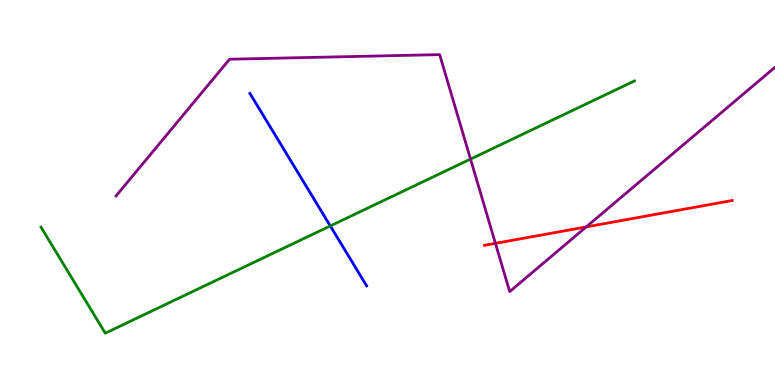[{'lines': ['blue', 'red'], 'intersections': []}, {'lines': ['green', 'red'], 'intersections': []}, {'lines': ['purple', 'red'], 'intersections': [{'x': 6.39, 'y': 3.68}, {'x': 7.56, 'y': 4.11}]}, {'lines': ['blue', 'green'], 'intersections': [{'x': 4.26, 'y': 4.13}]}, {'lines': ['blue', 'purple'], 'intersections': []}, {'lines': ['green', 'purple'], 'intersections': [{'x': 6.07, 'y': 5.87}]}]